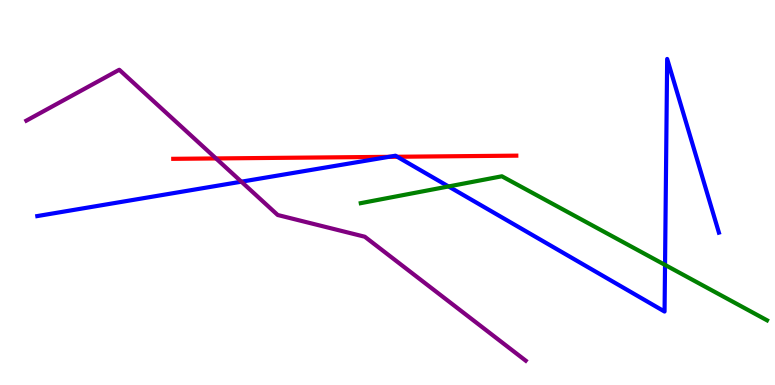[{'lines': ['blue', 'red'], 'intersections': [{'x': 5.02, 'y': 5.93}, {'x': 5.13, 'y': 5.93}]}, {'lines': ['green', 'red'], 'intersections': []}, {'lines': ['purple', 'red'], 'intersections': [{'x': 2.79, 'y': 5.88}]}, {'lines': ['blue', 'green'], 'intersections': [{'x': 5.79, 'y': 5.16}, {'x': 8.58, 'y': 3.12}]}, {'lines': ['blue', 'purple'], 'intersections': [{'x': 3.11, 'y': 5.28}]}, {'lines': ['green', 'purple'], 'intersections': []}]